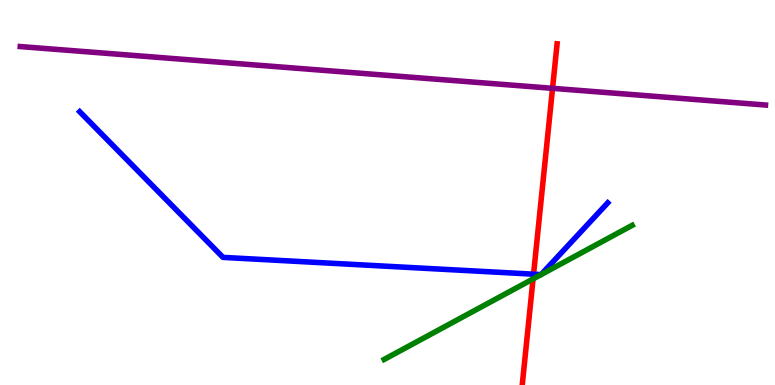[{'lines': ['blue', 'red'], 'intersections': [{'x': 6.88, 'y': 2.88}]}, {'lines': ['green', 'red'], 'intersections': [{'x': 6.88, 'y': 2.76}]}, {'lines': ['purple', 'red'], 'intersections': [{'x': 7.13, 'y': 7.71}]}, {'lines': ['blue', 'green'], 'intersections': [{'x': 6.98, 'y': 2.87}, {'x': 6.98, 'y': 2.87}]}, {'lines': ['blue', 'purple'], 'intersections': []}, {'lines': ['green', 'purple'], 'intersections': []}]